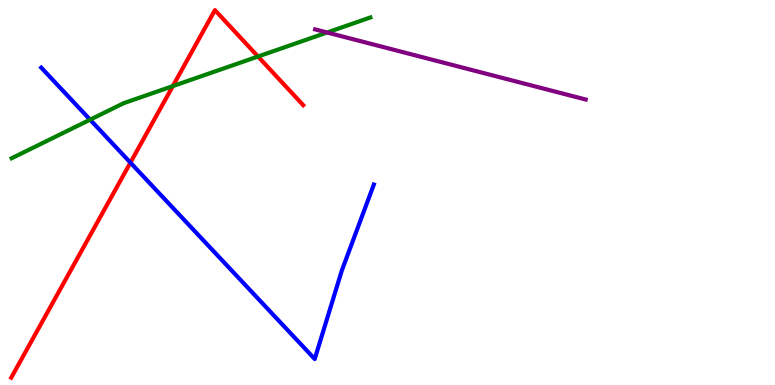[{'lines': ['blue', 'red'], 'intersections': [{'x': 1.68, 'y': 5.78}]}, {'lines': ['green', 'red'], 'intersections': [{'x': 2.23, 'y': 7.76}, {'x': 3.33, 'y': 8.53}]}, {'lines': ['purple', 'red'], 'intersections': []}, {'lines': ['blue', 'green'], 'intersections': [{'x': 1.16, 'y': 6.89}]}, {'lines': ['blue', 'purple'], 'intersections': []}, {'lines': ['green', 'purple'], 'intersections': [{'x': 4.22, 'y': 9.16}]}]